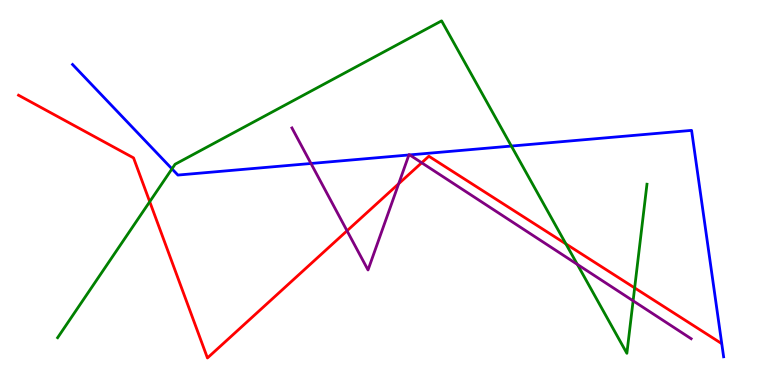[{'lines': ['blue', 'red'], 'intersections': []}, {'lines': ['green', 'red'], 'intersections': [{'x': 1.93, 'y': 4.76}, {'x': 7.3, 'y': 3.66}, {'x': 8.19, 'y': 2.52}]}, {'lines': ['purple', 'red'], 'intersections': [{'x': 4.48, 'y': 4.01}, {'x': 5.14, 'y': 5.23}, {'x': 5.44, 'y': 5.77}]}, {'lines': ['blue', 'green'], 'intersections': [{'x': 2.22, 'y': 5.61}, {'x': 6.6, 'y': 6.21}]}, {'lines': ['blue', 'purple'], 'intersections': [{'x': 4.01, 'y': 5.75}, {'x': 5.28, 'y': 5.97}, {'x': 5.29, 'y': 5.98}]}, {'lines': ['green', 'purple'], 'intersections': [{'x': 7.45, 'y': 3.13}, {'x': 8.17, 'y': 2.19}]}]